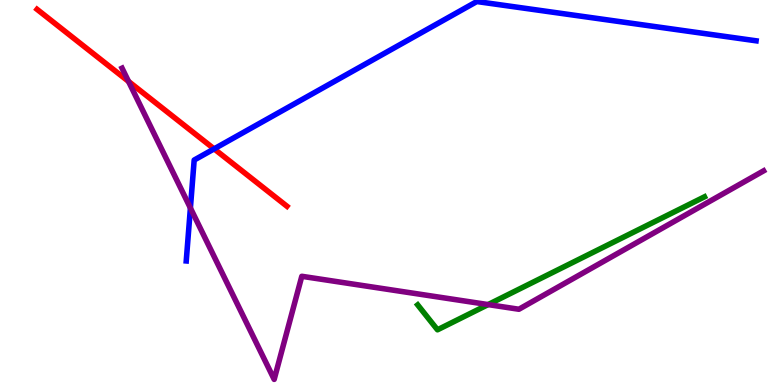[{'lines': ['blue', 'red'], 'intersections': [{'x': 2.76, 'y': 6.13}]}, {'lines': ['green', 'red'], 'intersections': []}, {'lines': ['purple', 'red'], 'intersections': [{'x': 1.66, 'y': 7.88}]}, {'lines': ['blue', 'green'], 'intersections': []}, {'lines': ['blue', 'purple'], 'intersections': [{'x': 2.46, 'y': 4.6}]}, {'lines': ['green', 'purple'], 'intersections': [{'x': 6.3, 'y': 2.09}]}]